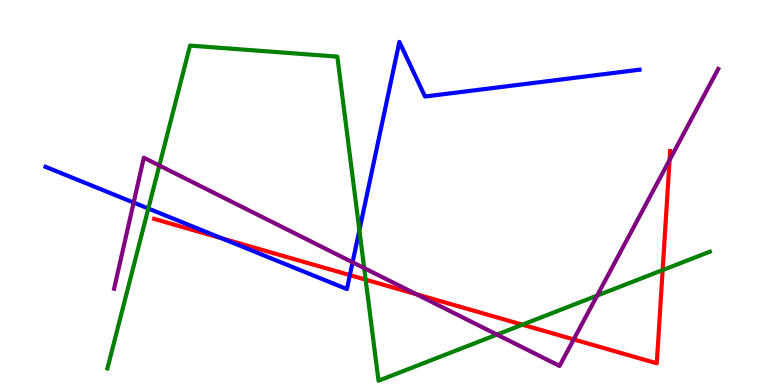[{'lines': ['blue', 'red'], 'intersections': [{'x': 2.86, 'y': 3.81}, {'x': 4.51, 'y': 2.85}]}, {'lines': ['green', 'red'], 'intersections': [{'x': 4.72, 'y': 2.74}, {'x': 6.74, 'y': 1.57}, {'x': 8.55, 'y': 2.99}]}, {'lines': ['purple', 'red'], 'intersections': [{'x': 5.37, 'y': 2.36}, {'x': 7.4, 'y': 1.18}, {'x': 8.64, 'y': 5.84}]}, {'lines': ['blue', 'green'], 'intersections': [{'x': 1.91, 'y': 4.58}, {'x': 4.64, 'y': 4.02}]}, {'lines': ['blue', 'purple'], 'intersections': [{'x': 1.72, 'y': 4.74}, {'x': 4.55, 'y': 3.19}]}, {'lines': ['green', 'purple'], 'intersections': [{'x': 2.06, 'y': 5.7}, {'x': 4.7, 'y': 3.04}, {'x': 6.41, 'y': 1.31}, {'x': 7.7, 'y': 2.32}]}]